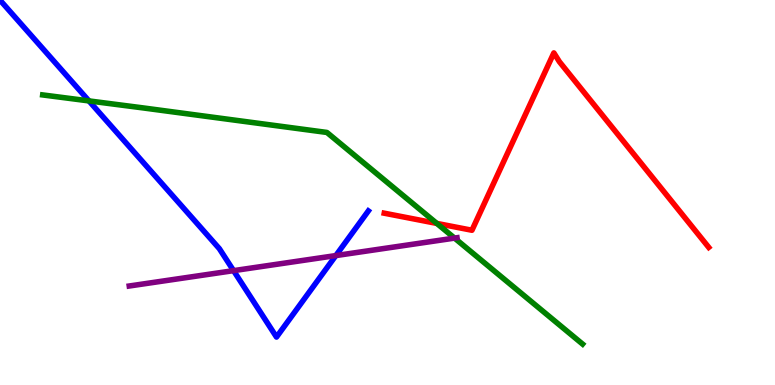[{'lines': ['blue', 'red'], 'intersections': []}, {'lines': ['green', 'red'], 'intersections': [{'x': 5.64, 'y': 4.2}]}, {'lines': ['purple', 'red'], 'intersections': []}, {'lines': ['blue', 'green'], 'intersections': [{'x': 1.15, 'y': 7.38}]}, {'lines': ['blue', 'purple'], 'intersections': [{'x': 3.01, 'y': 2.97}, {'x': 4.33, 'y': 3.36}]}, {'lines': ['green', 'purple'], 'intersections': [{'x': 5.87, 'y': 3.82}]}]